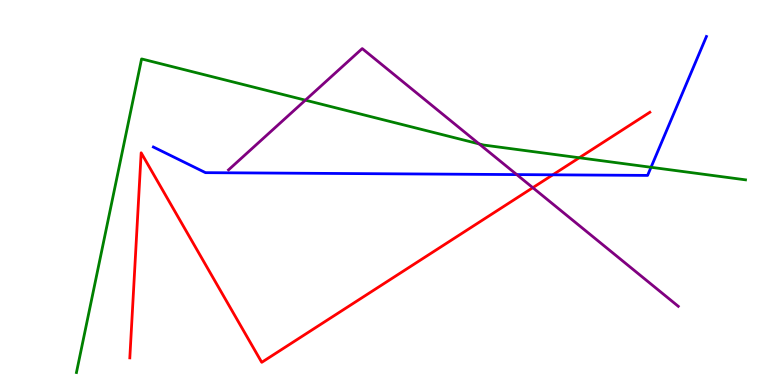[{'lines': ['blue', 'red'], 'intersections': [{'x': 7.13, 'y': 5.46}]}, {'lines': ['green', 'red'], 'intersections': [{'x': 7.47, 'y': 5.9}]}, {'lines': ['purple', 'red'], 'intersections': [{'x': 6.87, 'y': 5.13}]}, {'lines': ['blue', 'green'], 'intersections': [{'x': 8.4, 'y': 5.66}]}, {'lines': ['blue', 'purple'], 'intersections': [{'x': 6.67, 'y': 5.47}]}, {'lines': ['green', 'purple'], 'intersections': [{'x': 3.94, 'y': 7.4}, {'x': 6.18, 'y': 6.26}]}]